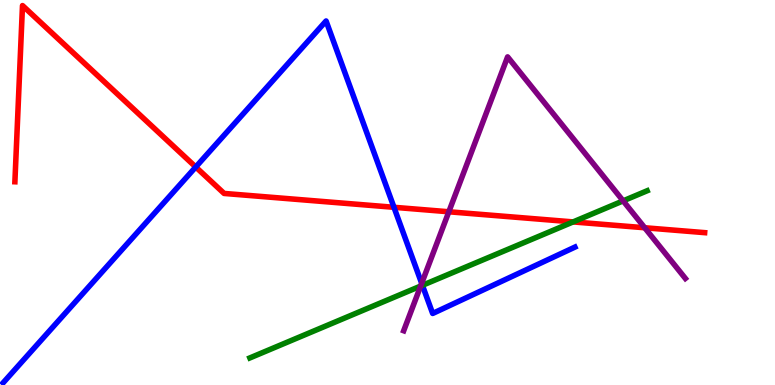[{'lines': ['blue', 'red'], 'intersections': [{'x': 2.53, 'y': 5.66}, {'x': 5.08, 'y': 4.62}]}, {'lines': ['green', 'red'], 'intersections': [{'x': 7.4, 'y': 4.24}]}, {'lines': ['purple', 'red'], 'intersections': [{'x': 5.79, 'y': 4.5}, {'x': 8.32, 'y': 4.08}]}, {'lines': ['blue', 'green'], 'intersections': [{'x': 5.45, 'y': 2.59}]}, {'lines': ['blue', 'purple'], 'intersections': [{'x': 5.44, 'y': 2.64}]}, {'lines': ['green', 'purple'], 'intersections': [{'x': 5.43, 'y': 2.57}, {'x': 8.04, 'y': 4.78}]}]